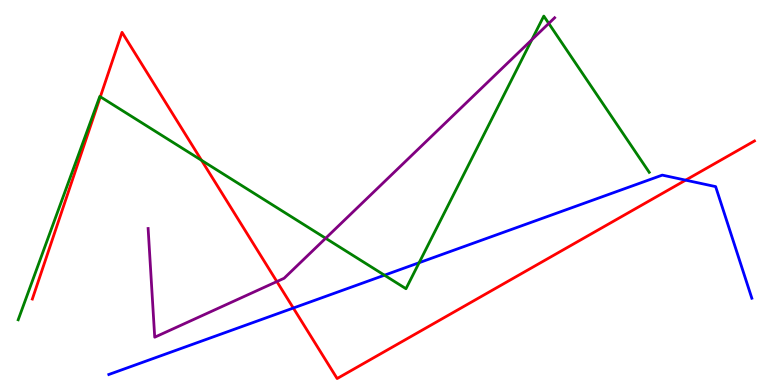[{'lines': ['blue', 'red'], 'intersections': [{'x': 3.78, 'y': 2.0}, {'x': 8.85, 'y': 5.32}]}, {'lines': ['green', 'red'], 'intersections': [{'x': 1.29, 'y': 7.49}, {'x': 2.6, 'y': 5.84}]}, {'lines': ['purple', 'red'], 'intersections': [{'x': 3.57, 'y': 2.69}]}, {'lines': ['blue', 'green'], 'intersections': [{'x': 4.96, 'y': 2.85}, {'x': 5.41, 'y': 3.18}]}, {'lines': ['blue', 'purple'], 'intersections': []}, {'lines': ['green', 'purple'], 'intersections': [{'x': 4.2, 'y': 3.81}, {'x': 6.86, 'y': 8.97}, {'x': 7.08, 'y': 9.39}]}]